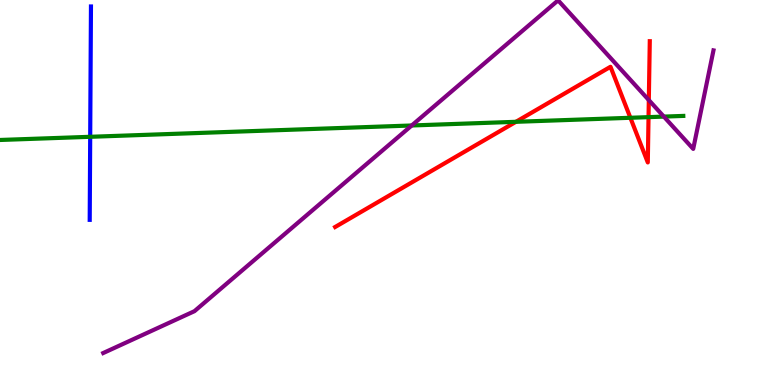[{'lines': ['blue', 'red'], 'intersections': []}, {'lines': ['green', 'red'], 'intersections': [{'x': 6.66, 'y': 6.84}, {'x': 8.13, 'y': 6.94}, {'x': 8.37, 'y': 6.96}]}, {'lines': ['purple', 'red'], 'intersections': [{'x': 8.37, 'y': 7.4}]}, {'lines': ['blue', 'green'], 'intersections': [{'x': 1.16, 'y': 6.45}]}, {'lines': ['blue', 'purple'], 'intersections': []}, {'lines': ['green', 'purple'], 'intersections': [{'x': 5.31, 'y': 6.74}, {'x': 8.57, 'y': 6.97}]}]